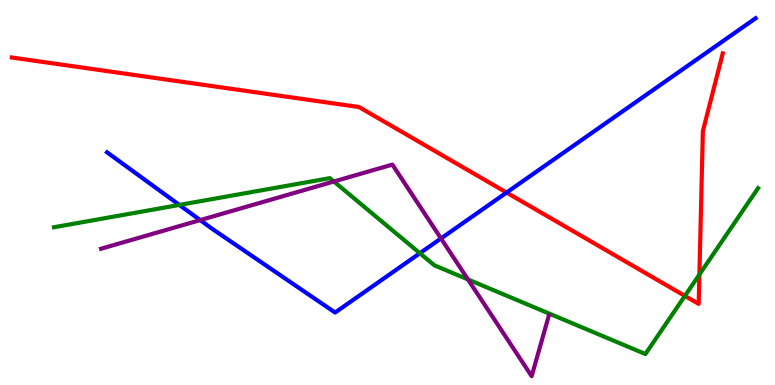[{'lines': ['blue', 'red'], 'intersections': [{'x': 6.54, 'y': 5.0}]}, {'lines': ['green', 'red'], 'intersections': [{'x': 8.84, 'y': 2.31}, {'x': 9.02, 'y': 2.87}]}, {'lines': ['purple', 'red'], 'intersections': []}, {'lines': ['blue', 'green'], 'intersections': [{'x': 2.31, 'y': 4.68}, {'x': 5.42, 'y': 3.42}]}, {'lines': ['blue', 'purple'], 'intersections': [{'x': 2.58, 'y': 4.28}, {'x': 5.69, 'y': 3.81}]}, {'lines': ['green', 'purple'], 'intersections': [{'x': 4.31, 'y': 5.29}, {'x': 6.04, 'y': 2.74}]}]